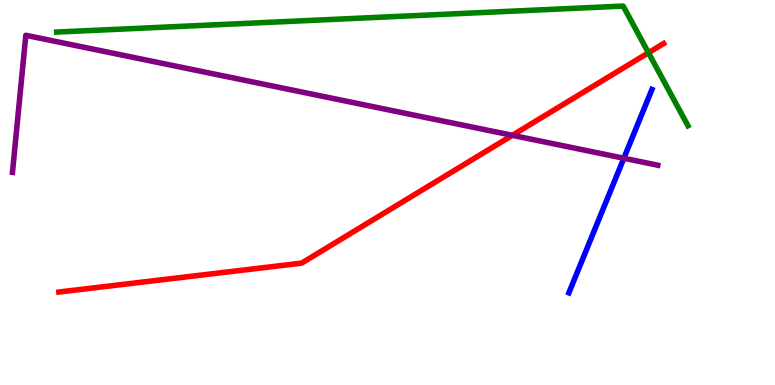[{'lines': ['blue', 'red'], 'intersections': []}, {'lines': ['green', 'red'], 'intersections': [{'x': 8.37, 'y': 8.63}]}, {'lines': ['purple', 'red'], 'intersections': [{'x': 6.61, 'y': 6.49}]}, {'lines': ['blue', 'green'], 'intersections': []}, {'lines': ['blue', 'purple'], 'intersections': [{'x': 8.05, 'y': 5.89}]}, {'lines': ['green', 'purple'], 'intersections': []}]